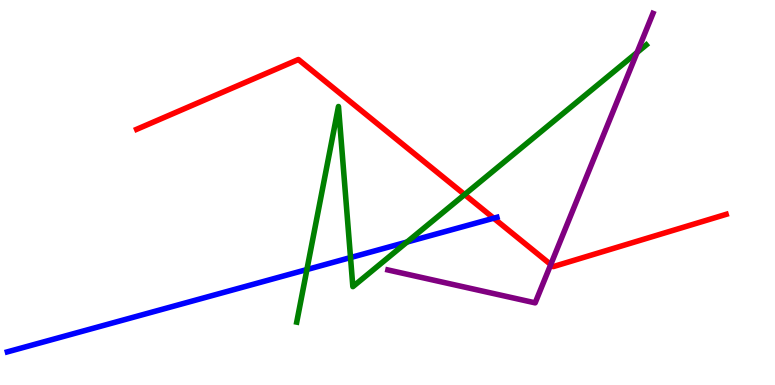[{'lines': ['blue', 'red'], 'intersections': [{'x': 6.37, 'y': 4.33}]}, {'lines': ['green', 'red'], 'intersections': [{'x': 6.0, 'y': 4.95}]}, {'lines': ['purple', 'red'], 'intersections': [{'x': 7.11, 'y': 3.13}]}, {'lines': ['blue', 'green'], 'intersections': [{'x': 3.96, 'y': 3.0}, {'x': 4.52, 'y': 3.31}, {'x': 5.25, 'y': 3.71}]}, {'lines': ['blue', 'purple'], 'intersections': []}, {'lines': ['green', 'purple'], 'intersections': [{'x': 8.22, 'y': 8.64}]}]